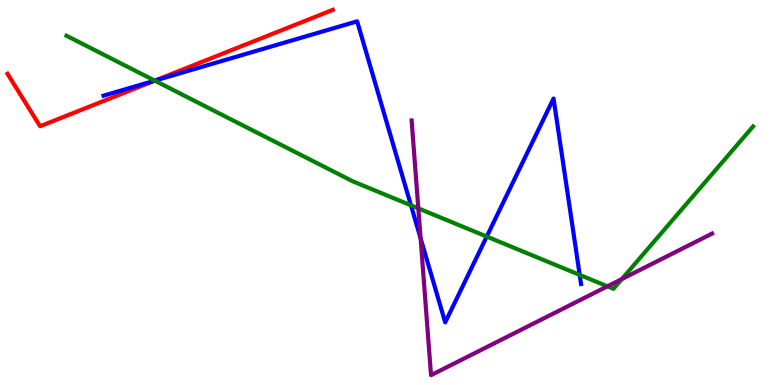[{'lines': ['blue', 'red'], 'intersections': [{'x': 2.0, 'y': 7.9}]}, {'lines': ['green', 'red'], 'intersections': [{'x': 2.0, 'y': 7.91}]}, {'lines': ['purple', 'red'], 'intersections': []}, {'lines': ['blue', 'green'], 'intersections': [{'x': 2.0, 'y': 7.91}, {'x': 5.3, 'y': 4.67}, {'x': 6.28, 'y': 3.86}, {'x': 7.48, 'y': 2.86}]}, {'lines': ['blue', 'purple'], 'intersections': [{'x': 5.43, 'y': 3.81}]}, {'lines': ['green', 'purple'], 'intersections': [{'x': 5.4, 'y': 4.59}, {'x': 7.84, 'y': 2.56}, {'x': 8.02, 'y': 2.75}]}]